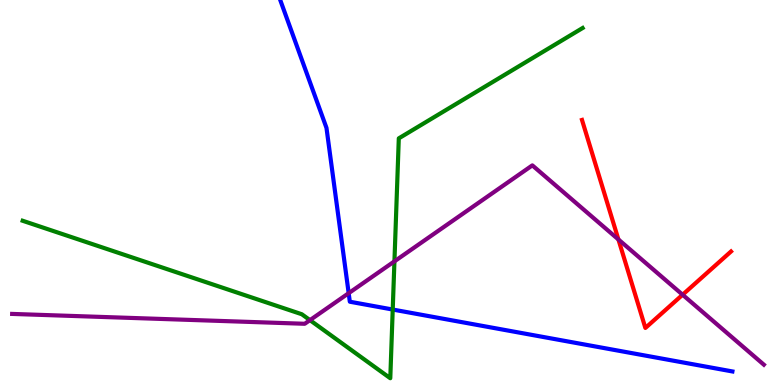[{'lines': ['blue', 'red'], 'intersections': []}, {'lines': ['green', 'red'], 'intersections': []}, {'lines': ['purple', 'red'], 'intersections': [{'x': 7.98, 'y': 3.78}, {'x': 8.81, 'y': 2.34}]}, {'lines': ['blue', 'green'], 'intersections': [{'x': 5.07, 'y': 1.96}]}, {'lines': ['blue', 'purple'], 'intersections': [{'x': 4.5, 'y': 2.38}]}, {'lines': ['green', 'purple'], 'intersections': [{'x': 4.0, 'y': 1.68}, {'x': 5.09, 'y': 3.21}]}]